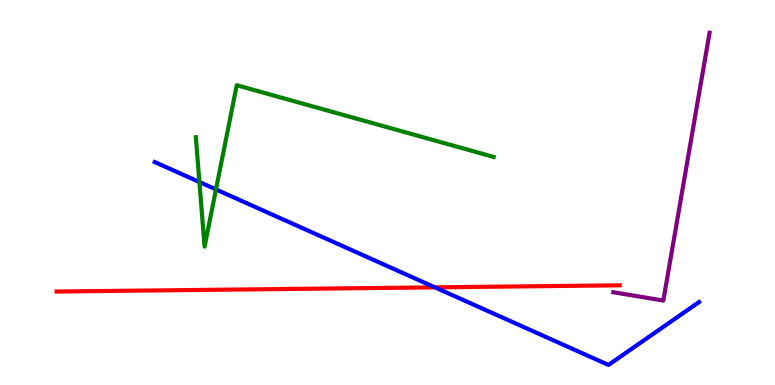[{'lines': ['blue', 'red'], 'intersections': [{'x': 5.61, 'y': 2.54}]}, {'lines': ['green', 'red'], 'intersections': []}, {'lines': ['purple', 'red'], 'intersections': []}, {'lines': ['blue', 'green'], 'intersections': [{'x': 2.57, 'y': 5.27}, {'x': 2.79, 'y': 5.08}]}, {'lines': ['blue', 'purple'], 'intersections': []}, {'lines': ['green', 'purple'], 'intersections': []}]